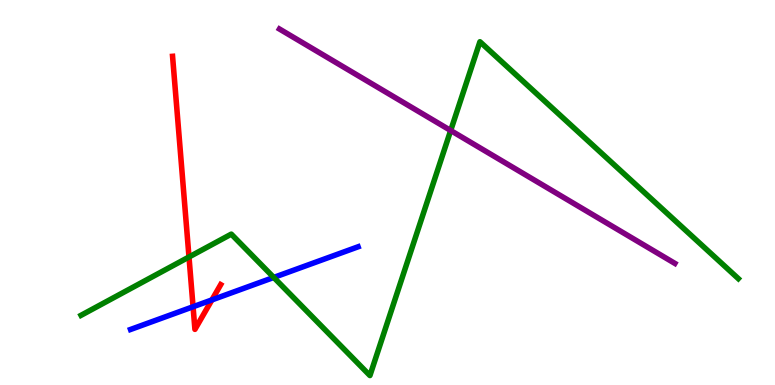[{'lines': ['blue', 'red'], 'intersections': [{'x': 2.49, 'y': 2.03}, {'x': 2.73, 'y': 2.21}]}, {'lines': ['green', 'red'], 'intersections': [{'x': 2.44, 'y': 3.32}]}, {'lines': ['purple', 'red'], 'intersections': []}, {'lines': ['blue', 'green'], 'intersections': [{'x': 3.53, 'y': 2.79}]}, {'lines': ['blue', 'purple'], 'intersections': []}, {'lines': ['green', 'purple'], 'intersections': [{'x': 5.82, 'y': 6.61}]}]